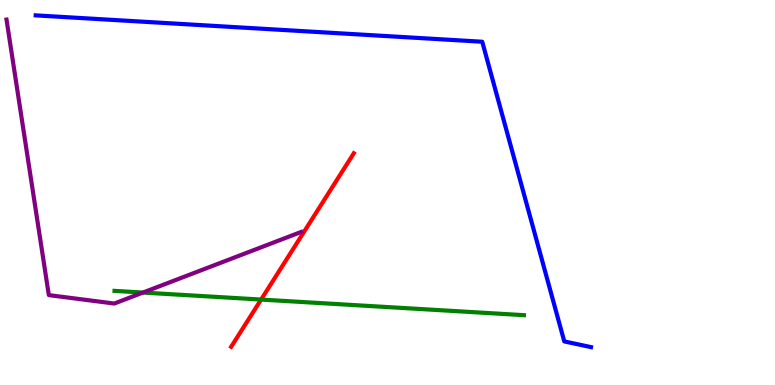[{'lines': ['blue', 'red'], 'intersections': []}, {'lines': ['green', 'red'], 'intersections': [{'x': 3.37, 'y': 2.22}]}, {'lines': ['purple', 'red'], 'intersections': []}, {'lines': ['blue', 'green'], 'intersections': []}, {'lines': ['blue', 'purple'], 'intersections': []}, {'lines': ['green', 'purple'], 'intersections': [{'x': 1.84, 'y': 2.4}]}]